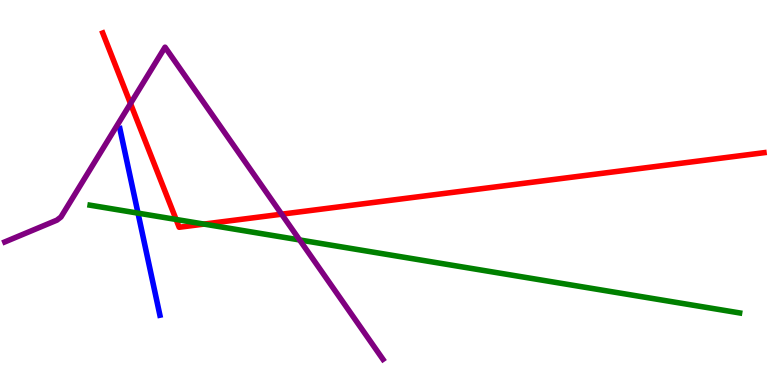[{'lines': ['blue', 'red'], 'intersections': []}, {'lines': ['green', 'red'], 'intersections': [{'x': 2.27, 'y': 4.3}, {'x': 2.63, 'y': 4.18}]}, {'lines': ['purple', 'red'], 'intersections': [{'x': 1.68, 'y': 7.31}, {'x': 3.63, 'y': 4.44}]}, {'lines': ['blue', 'green'], 'intersections': [{'x': 1.78, 'y': 4.46}]}, {'lines': ['blue', 'purple'], 'intersections': []}, {'lines': ['green', 'purple'], 'intersections': [{'x': 3.87, 'y': 3.77}]}]